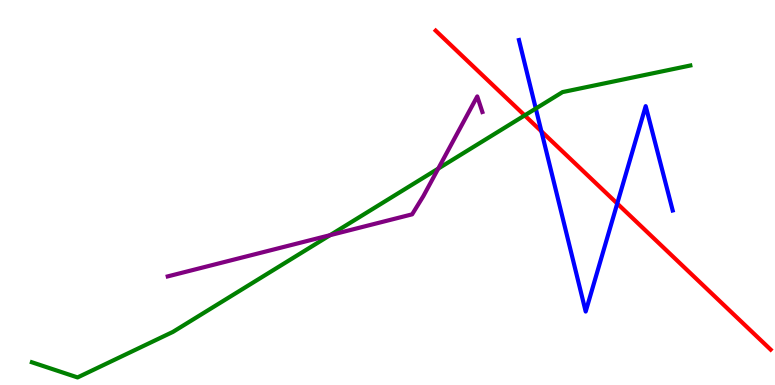[{'lines': ['blue', 'red'], 'intersections': [{'x': 6.99, 'y': 6.59}, {'x': 7.96, 'y': 4.71}]}, {'lines': ['green', 'red'], 'intersections': [{'x': 6.77, 'y': 7.0}]}, {'lines': ['purple', 'red'], 'intersections': []}, {'lines': ['blue', 'green'], 'intersections': [{'x': 6.91, 'y': 7.18}]}, {'lines': ['blue', 'purple'], 'intersections': []}, {'lines': ['green', 'purple'], 'intersections': [{'x': 4.26, 'y': 3.89}, {'x': 5.65, 'y': 5.62}]}]